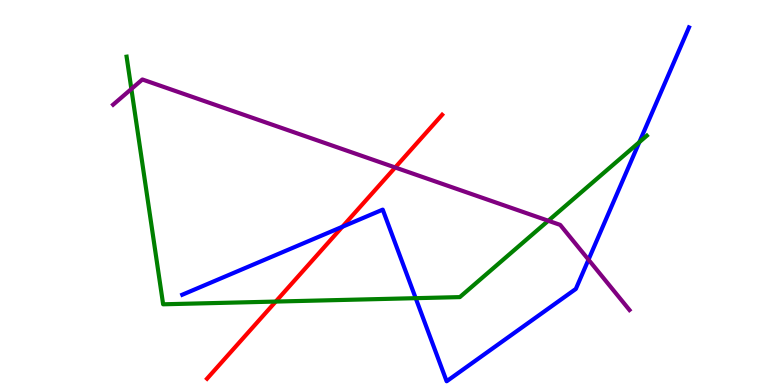[{'lines': ['blue', 'red'], 'intersections': [{'x': 4.42, 'y': 4.11}]}, {'lines': ['green', 'red'], 'intersections': [{'x': 3.56, 'y': 2.17}]}, {'lines': ['purple', 'red'], 'intersections': [{'x': 5.1, 'y': 5.65}]}, {'lines': ['blue', 'green'], 'intersections': [{'x': 5.36, 'y': 2.26}, {'x': 8.25, 'y': 6.31}]}, {'lines': ['blue', 'purple'], 'intersections': [{'x': 7.59, 'y': 3.26}]}, {'lines': ['green', 'purple'], 'intersections': [{'x': 1.7, 'y': 7.69}, {'x': 7.07, 'y': 4.27}]}]